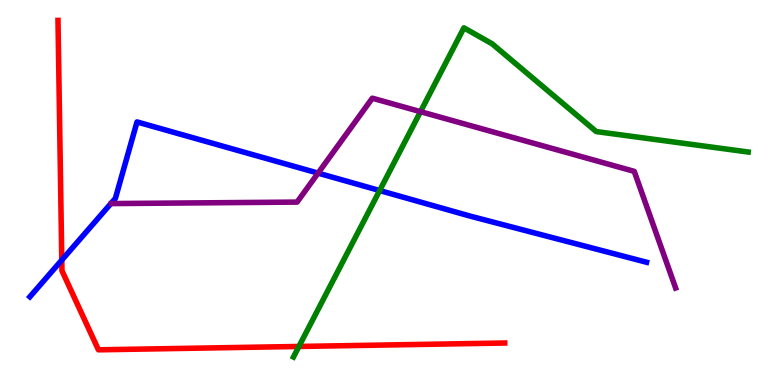[{'lines': ['blue', 'red'], 'intersections': [{'x': 0.797, 'y': 3.24}]}, {'lines': ['green', 'red'], 'intersections': [{'x': 3.86, 'y': 1.0}]}, {'lines': ['purple', 'red'], 'intersections': []}, {'lines': ['blue', 'green'], 'intersections': [{'x': 4.9, 'y': 5.05}]}, {'lines': ['blue', 'purple'], 'intersections': [{'x': 4.1, 'y': 5.5}]}, {'lines': ['green', 'purple'], 'intersections': [{'x': 5.43, 'y': 7.1}]}]